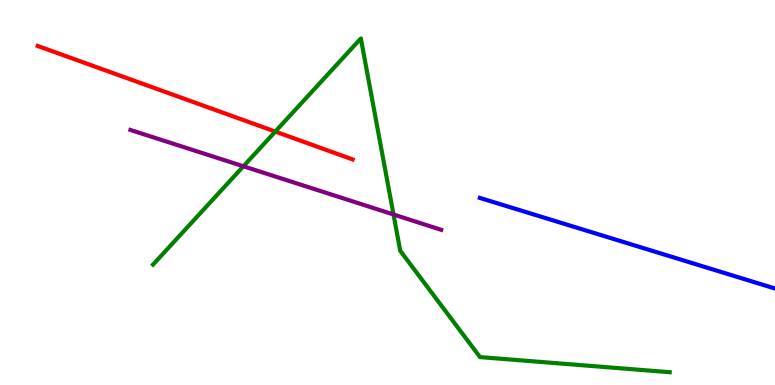[{'lines': ['blue', 'red'], 'intersections': []}, {'lines': ['green', 'red'], 'intersections': [{'x': 3.55, 'y': 6.58}]}, {'lines': ['purple', 'red'], 'intersections': []}, {'lines': ['blue', 'green'], 'intersections': []}, {'lines': ['blue', 'purple'], 'intersections': []}, {'lines': ['green', 'purple'], 'intersections': [{'x': 3.14, 'y': 5.68}, {'x': 5.08, 'y': 4.43}]}]